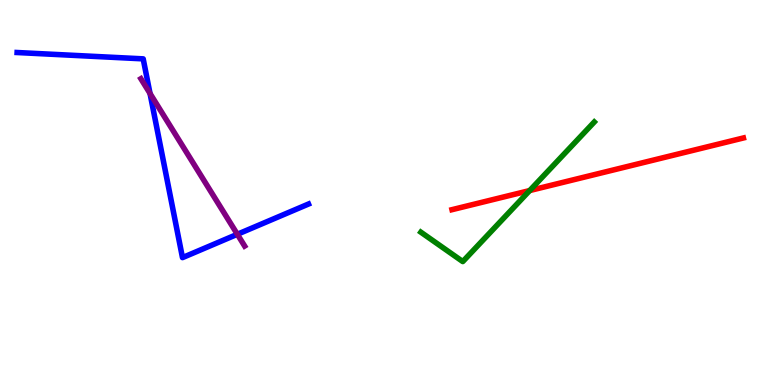[{'lines': ['blue', 'red'], 'intersections': []}, {'lines': ['green', 'red'], 'intersections': [{'x': 6.83, 'y': 5.05}]}, {'lines': ['purple', 'red'], 'intersections': []}, {'lines': ['blue', 'green'], 'intersections': []}, {'lines': ['blue', 'purple'], 'intersections': [{'x': 1.94, 'y': 7.57}, {'x': 3.06, 'y': 3.91}]}, {'lines': ['green', 'purple'], 'intersections': []}]